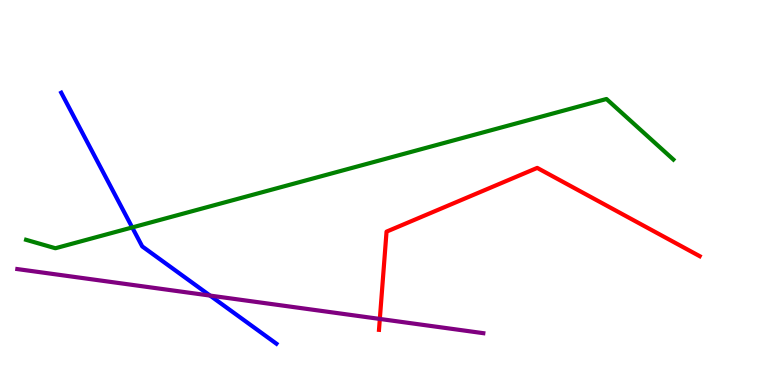[{'lines': ['blue', 'red'], 'intersections': []}, {'lines': ['green', 'red'], 'intersections': []}, {'lines': ['purple', 'red'], 'intersections': [{'x': 4.9, 'y': 1.72}]}, {'lines': ['blue', 'green'], 'intersections': [{'x': 1.71, 'y': 4.09}]}, {'lines': ['blue', 'purple'], 'intersections': [{'x': 2.71, 'y': 2.32}]}, {'lines': ['green', 'purple'], 'intersections': []}]